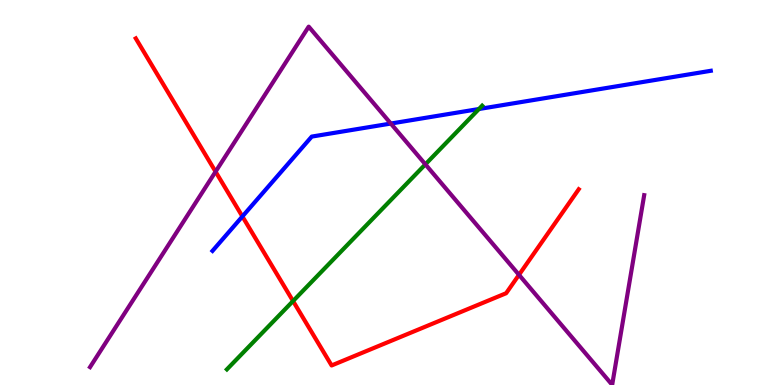[{'lines': ['blue', 'red'], 'intersections': [{'x': 3.13, 'y': 4.38}]}, {'lines': ['green', 'red'], 'intersections': [{'x': 3.78, 'y': 2.18}]}, {'lines': ['purple', 'red'], 'intersections': [{'x': 2.78, 'y': 5.54}, {'x': 6.7, 'y': 2.86}]}, {'lines': ['blue', 'green'], 'intersections': [{'x': 6.18, 'y': 7.17}]}, {'lines': ['blue', 'purple'], 'intersections': [{'x': 5.04, 'y': 6.79}]}, {'lines': ['green', 'purple'], 'intersections': [{'x': 5.49, 'y': 5.73}]}]